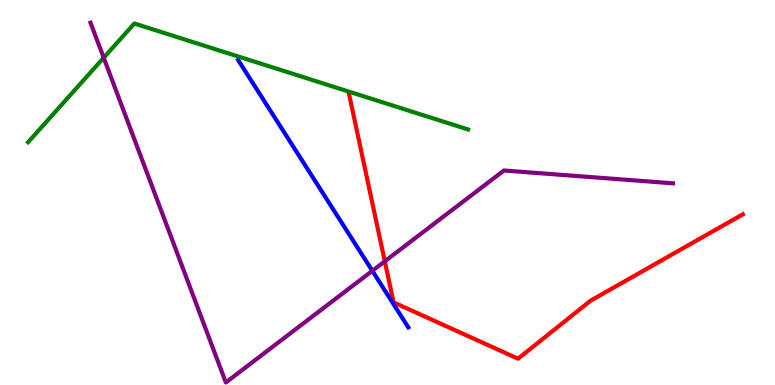[{'lines': ['blue', 'red'], 'intersections': []}, {'lines': ['green', 'red'], 'intersections': []}, {'lines': ['purple', 'red'], 'intersections': [{'x': 4.97, 'y': 3.21}]}, {'lines': ['blue', 'green'], 'intersections': []}, {'lines': ['blue', 'purple'], 'intersections': [{'x': 4.8, 'y': 2.97}]}, {'lines': ['green', 'purple'], 'intersections': [{'x': 1.34, 'y': 8.5}]}]